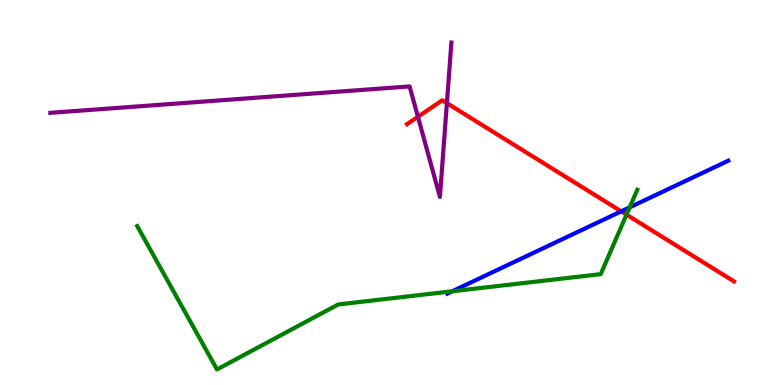[{'lines': ['blue', 'red'], 'intersections': [{'x': 8.02, 'y': 4.51}]}, {'lines': ['green', 'red'], 'intersections': [{'x': 8.08, 'y': 4.42}]}, {'lines': ['purple', 'red'], 'intersections': [{'x': 5.39, 'y': 6.97}, {'x': 5.77, 'y': 7.32}]}, {'lines': ['blue', 'green'], 'intersections': [{'x': 5.84, 'y': 2.43}, {'x': 8.13, 'y': 4.61}]}, {'lines': ['blue', 'purple'], 'intersections': []}, {'lines': ['green', 'purple'], 'intersections': []}]